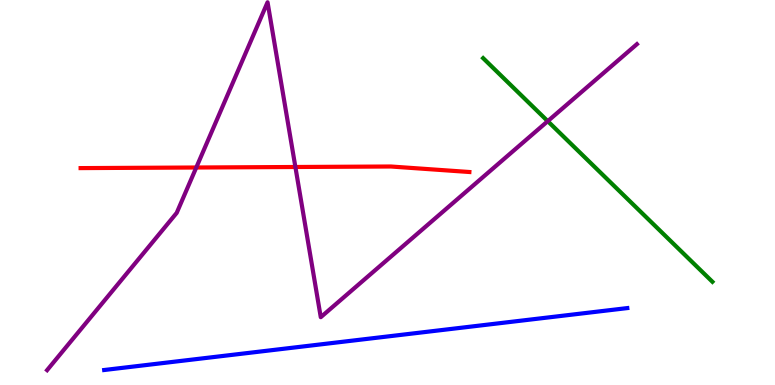[{'lines': ['blue', 'red'], 'intersections': []}, {'lines': ['green', 'red'], 'intersections': []}, {'lines': ['purple', 'red'], 'intersections': [{'x': 2.53, 'y': 5.65}, {'x': 3.81, 'y': 5.66}]}, {'lines': ['blue', 'green'], 'intersections': []}, {'lines': ['blue', 'purple'], 'intersections': []}, {'lines': ['green', 'purple'], 'intersections': [{'x': 7.07, 'y': 6.85}]}]